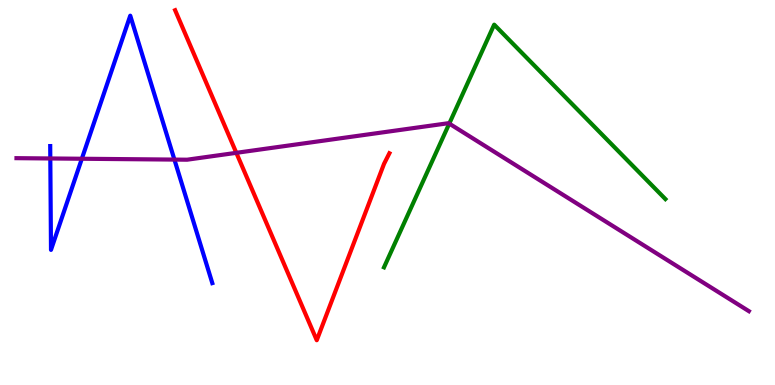[{'lines': ['blue', 'red'], 'intersections': []}, {'lines': ['green', 'red'], 'intersections': []}, {'lines': ['purple', 'red'], 'intersections': [{'x': 3.05, 'y': 6.03}]}, {'lines': ['blue', 'green'], 'intersections': []}, {'lines': ['blue', 'purple'], 'intersections': [{'x': 0.649, 'y': 5.88}, {'x': 1.06, 'y': 5.88}, {'x': 2.25, 'y': 5.85}]}, {'lines': ['green', 'purple'], 'intersections': [{'x': 5.8, 'y': 6.79}]}]